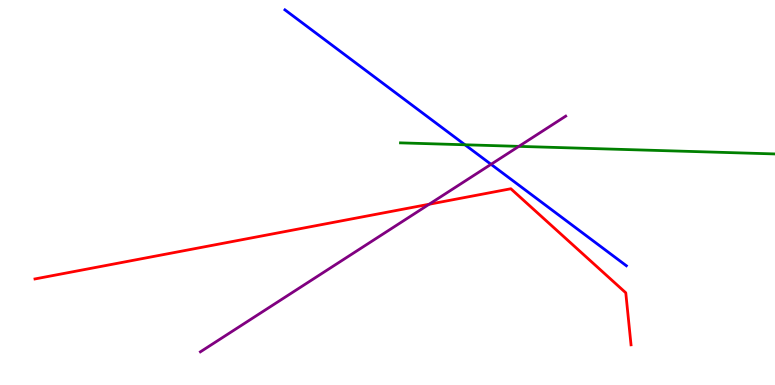[{'lines': ['blue', 'red'], 'intersections': []}, {'lines': ['green', 'red'], 'intersections': []}, {'lines': ['purple', 'red'], 'intersections': [{'x': 5.54, 'y': 4.7}]}, {'lines': ['blue', 'green'], 'intersections': [{'x': 6.0, 'y': 6.24}]}, {'lines': ['blue', 'purple'], 'intersections': [{'x': 6.34, 'y': 5.73}]}, {'lines': ['green', 'purple'], 'intersections': [{'x': 6.69, 'y': 6.2}]}]